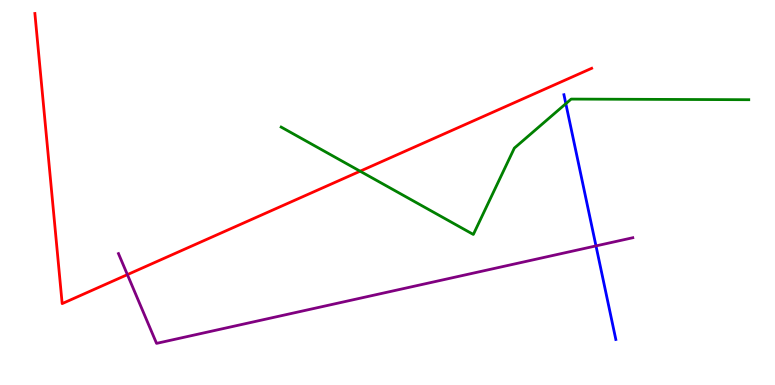[{'lines': ['blue', 'red'], 'intersections': []}, {'lines': ['green', 'red'], 'intersections': [{'x': 4.65, 'y': 5.55}]}, {'lines': ['purple', 'red'], 'intersections': [{'x': 1.64, 'y': 2.87}]}, {'lines': ['blue', 'green'], 'intersections': [{'x': 7.3, 'y': 7.31}]}, {'lines': ['blue', 'purple'], 'intersections': [{'x': 7.69, 'y': 3.61}]}, {'lines': ['green', 'purple'], 'intersections': []}]